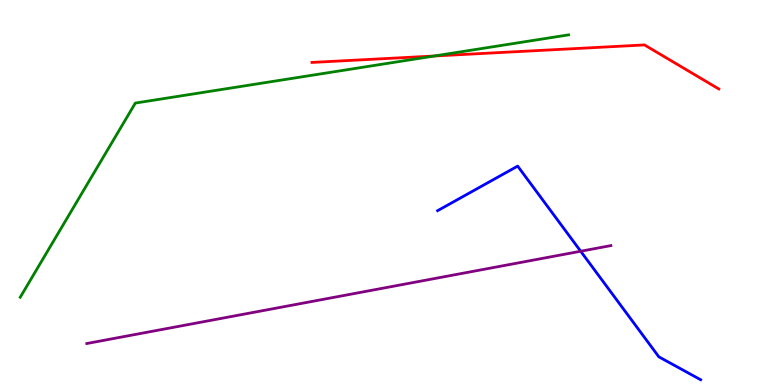[{'lines': ['blue', 'red'], 'intersections': []}, {'lines': ['green', 'red'], 'intersections': [{'x': 5.6, 'y': 8.55}]}, {'lines': ['purple', 'red'], 'intersections': []}, {'lines': ['blue', 'green'], 'intersections': []}, {'lines': ['blue', 'purple'], 'intersections': [{'x': 7.49, 'y': 3.47}]}, {'lines': ['green', 'purple'], 'intersections': []}]